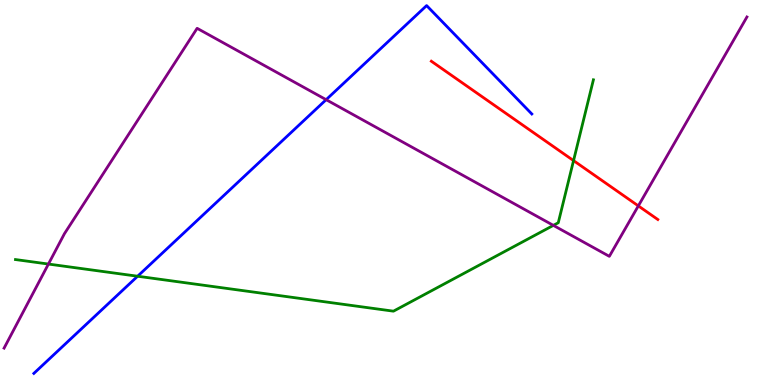[{'lines': ['blue', 'red'], 'intersections': []}, {'lines': ['green', 'red'], 'intersections': [{'x': 7.4, 'y': 5.83}]}, {'lines': ['purple', 'red'], 'intersections': [{'x': 8.24, 'y': 4.65}]}, {'lines': ['blue', 'green'], 'intersections': [{'x': 1.78, 'y': 2.83}]}, {'lines': ['blue', 'purple'], 'intersections': [{'x': 4.21, 'y': 7.41}]}, {'lines': ['green', 'purple'], 'intersections': [{'x': 0.625, 'y': 3.14}, {'x': 7.14, 'y': 4.15}]}]